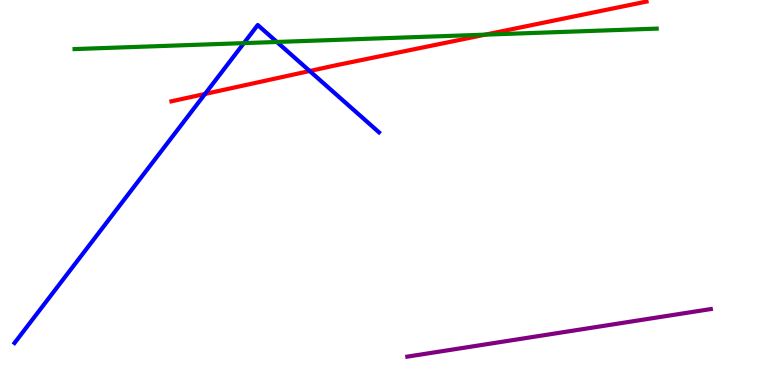[{'lines': ['blue', 'red'], 'intersections': [{'x': 2.65, 'y': 7.56}, {'x': 4.0, 'y': 8.16}]}, {'lines': ['green', 'red'], 'intersections': [{'x': 6.26, 'y': 9.1}]}, {'lines': ['purple', 'red'], 'intersections': []}, {'lines': ['blue', 'green'], 'intersections': [{'x': 3.15, 'y': 8.88}, {'x': 3.57, 'y': 8.91}]}, {'lines': ['blue', 'purple'], 'intersections': []}, {'lines': ['green', 'purple'], 'intersections': []}]